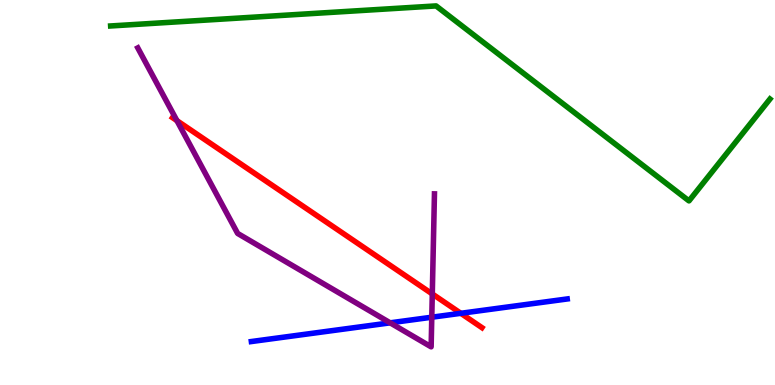[{'lines': ['blue', 'red'], 'intersections': [{'x': 5.95, 'y': 1.86}]}, {'lines': ['green', 'red'], 'intersections': []}, {'lines': ['purple', 'red'], 'intersections': [{'x': 2.28, 'y': 6.87}, {'x': 5.58, 'y': 2.37}]}, {'lines': ['blue', 'green'], 'intersections': []}, {'lines': ['blue', 'purple'], 'intersections': [{'x': 5.03, 'y': 1.61}, {'x': 5.57, 'y': 1.76}]}, {'lines': ['green', 'purple'], 'intersections': []}]